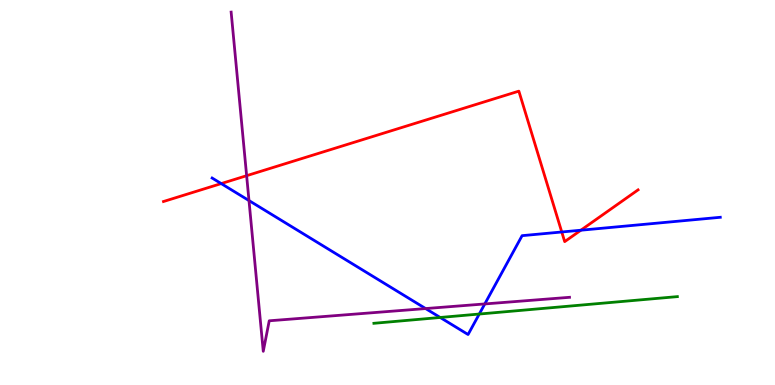[{'lines': ['blue', 'red'], 'intersections': [{'x': 2.85, 'y': 5.23}, {'x': 7.25, 'y': 3.97}, {'x': 7.5, 'y': 4.02}]}, {'lines': ['green', 'red'], 'intersections': []}, {'lines': ['purple', 'red'], 'intersections': [{'x': 3.18, 'y': 5.44}]}, {'lines': ['blue', 'green'], 'intersections': [{'x': 5.68, 'y': 1.75}, {'x': 6.18, 'y': 1.84}]}, {'lines': ['blue', 'purple'], 'intersections': [{'x': 3.21, 'y': 4.79}, {'x': 5.49, 'y': 1.99}, {'x': 6.26, 'y': 2.11}]}, {'lines': ['green', 'purple'], 'intersections': []}]